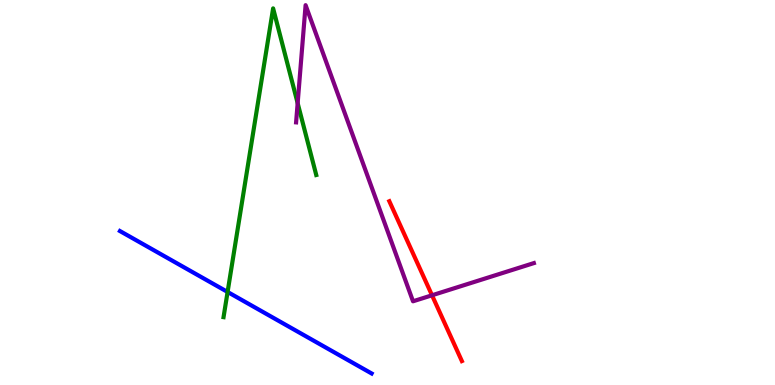[{'lines': ['blue', 'red'], 'intersections': []}, {'lines': ['green', 'red'], 'intersections': []}, {'lines': ['purple', 'red'], 'intersections': [{'x': 5.57, 'y': 2.33}]}, {'lines': ['blue', 'green'], 'intersections': [{'x': 2.94, 'y': 2.42}]}, {'lines': ['blue', 'purple'], 'intersections': []}, {'lines': ['green', 'purple'], 'intersections': [{'x': 3.84, 'y': 7.32}]}]